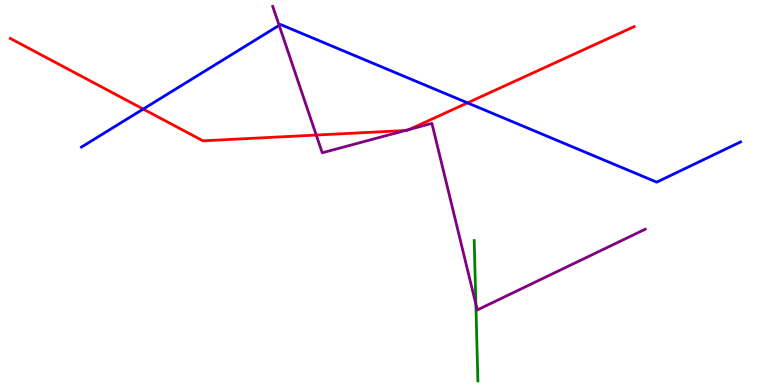[{'lines': ['blue', 'red'], 'intersections': [{'x': 1.85, 'y': 7.17}, {'x': 6.03, 'y': 7.33}]}, {'lines': ['green', 'red'], 'intersections': []}, {'lines': ['purple', 'red'], 'intersections': [{'x': 4.08, 'y': 6.49}, {'x': 5.23, 'y': 6.61}, {'x': 5.28, 'y': 6.64}]}, {'lines': ['blue', 'green'], 'intersections': []}, {'lines': ['blue', 'purple'], 'intersections': [{'x': 3.6, 'y': 9.34}]}, {'lines': ['green', 'purple'], 'intersections': [{'x': 6.14, 'y': 2.1}]}]